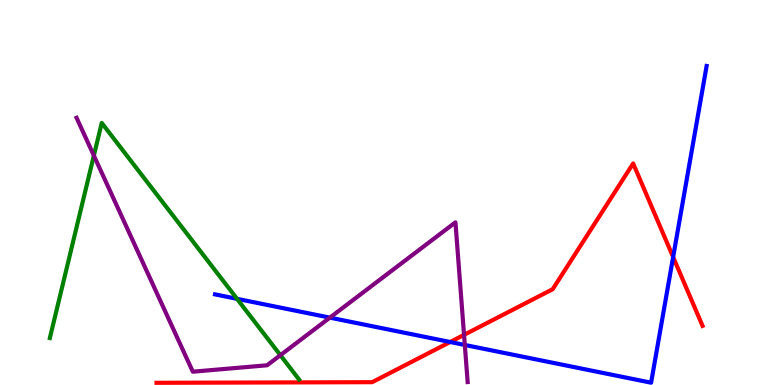[{'lines': ['blue', 'red'], 'intersections': [{'x': 5.81, 'y': 1.12}, {'x': 8.69, 'y': 3.32}]}, {'lines': ['green', 'red'], 'intersections': []}, {'lines': ['purple', 'red'], 'intersections': [{'x': 5.99, 'y': 1.3}]}, {'lines': ['blue', 'green'], 'intersections': [{'x': 3.06, 'y': 2.24}]}, {'lines': ['blue', 'purple'], 'intersections': [{'x': 4.26, 'y': 1.75}, {'x': 6.0, 'y': 1.04}]}, {'lines': ['green', 'purple'], 'intersections': [{'x': 1.21, 'y': 5.96}, {'x': 3.62, 'y': 0.774}]}]